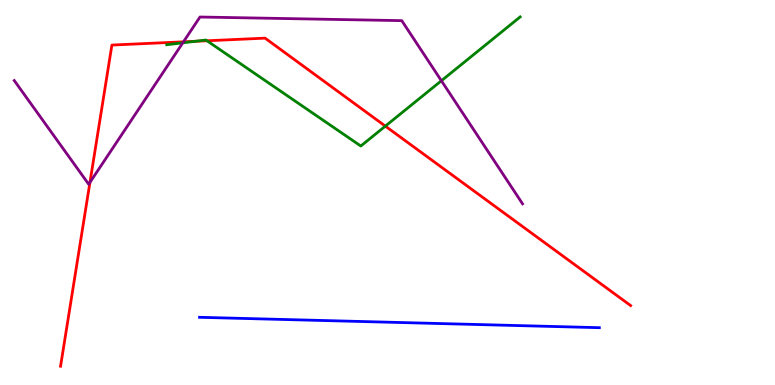[{'lines': ['blue', 'red'], 'intersections': []}, {'lines': ['green', 'red'], 'intersections': [{'x': 2.52, 'y': 8.93}, {'x': 2.67, 'y': 8.94}, {'x': 4.97, 'y': 6.72}]}, {'lines': ['purple', 'red'], 'intersections': [{'x': 1.16, 'y': 5.26}, {'x': 2.37, 'y': 8.91}]}, {'lines': ['blue', 'green'], 'intersections': []}, {'lines': ['blue', 'purple'], 'intersections': []}, {'lines': ['green', 'purple'], 'intersections': [{'x': 2.36, 'y': 8.89}, {'x': 5.7, 'y': 7.9}]}]